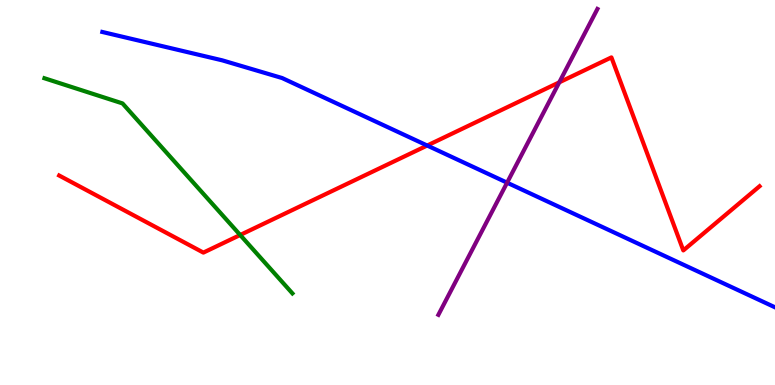[{'lines': ['blue', 'red'], 'intersections': [{'x': 5.51, 'y': 6.22}]}, {'lines': ['green', 'red'], 'intersections': [{'x': 3.1, 'y': 3.9}]}, {'lines': ['purple', 'red'], 'intersections': [{'x': 7.22, 'y': 7.86}]}, {'lines': ['blue', 'green'], 'intersections': []}, {'lines': ['blue', 'purple'], 'intersections': [{'x': 6.54, 'y': 5.26}]}, {'lines': ['green', 'purple'], 'intersections': []}]